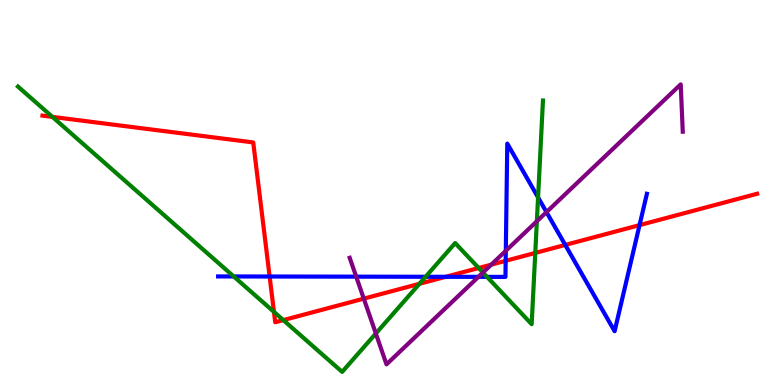[{'lines': ['blue', 'red'], 'intersections': [{'x': 3.48, 'y': 2.82}, {'x': 5.75, 'y': 2.81}, {'x': 6.52, 'y': 3.23}, {'x': 7.29, 'y': 3.64}, {'x': 8.25, 'y': 4.15}]}, {'lines': ['green', 'red'], 'intersections': [{'x': 0.676, 'y': 6.96}, {'x': 3.53, 'y': 1.9}, {'x': 3.66, 'y': 1.69}, {'x': 5.41, 'y': 2.63}, {'x': 6.18, 'y': 3.04}, {'x': 6.91, 'y': 3.43}]}, {'lines': ['purple', 'red'], 'intersections': [{'x': 4.69, 'y': 2.24}, {'x': 6.34, 'y': 3.13}]}, {'lines': ['blue', 'green'], 'intersections': [{'x': 3.02, 'y': 2.82}, {'x': 5.49, 'y': 2.81}, {'x': 6.28, 'y': 2.81}, {'x': 6.94, 'y': 4.87}]}, {'lines': ['blue', 'purple'], 'intersections': [{'x': 4.6, 'y': 2.81}, {'x': 6.17, 'y': 2.81}, {'x': 6.53, 'y': 3.49}, {'x': 7.05, 'y': 4.49}]}, {'lines': ['green', 'purple'], 'intersections': [{'x': 4.85, 'y': 1.34}, {'x': 6.23, 'y': 2.92}, {'x': 6.93, 'y': 4.25}]}]